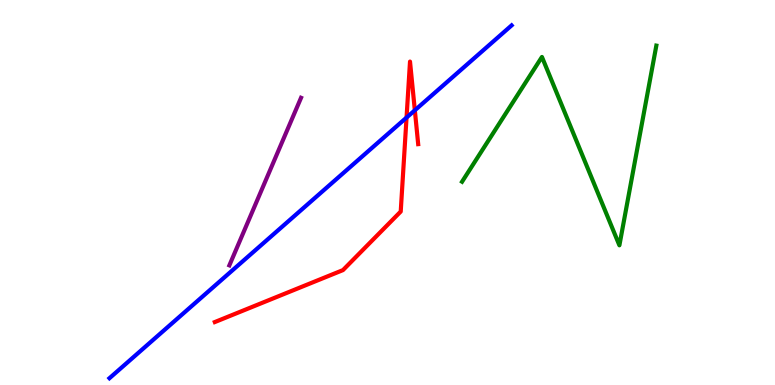[{'lines': ['blue', 'red'], 'intersections': [{'x': 5.25, 'y': 6.95}, {'x': 5.35, 'y': 7.14}]}, {'lines': ['green', 'red'], 'intersections': []}, {'lines': ['purple', 'red'], 'intersections': []}, {'lines': ['blue', 'green'], 'intersections': []}, {'lines': ['blue', 'purple'], 'intersections': []}, {'lines': ['green', 'purple'], 'intersections': []}]